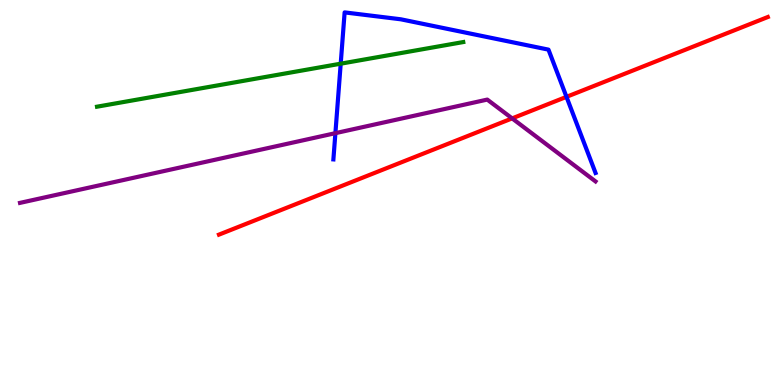[{'lines': ['blue', 'red'], 'intersections': [{'x': 7.31, 'y': 7.48}]}, {'lines': ['green', 'red'], 'intersections': []}, {'lines': ['purple', 'red'], 'intersections': [{'x': 6.61, 'y': 6.92}]}, {'lines': ['blue', 'green'], 'intersections': [{'x': 4.4, 'y': 8.35}]}, {'lines': ['blue', 'purple'], 'intersections': [{'x': 4.33, 'y': 6.54}]}, {'lines': ['green', 'purple'], 'intersections': []}]